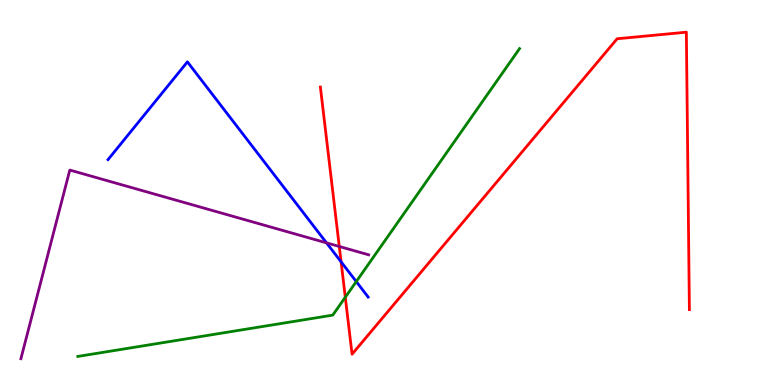[{'lines': ['blue', 'red'], 'intersections': [{'x': 4.4, 'y': 3.2}]}, {'lines': ['green', 'red'], 'intersections': [{'x': 4.46, 'y': 2.28}]}, {'lines': ['purple', 'red'], 'intersections': [{'x': 4.38, 'y': 3.6}]}, {'lines': ['blue', 'green'], 'intersections': [{'x': 4.6, 'y': 2.69}]}, {'lines': ['blue', 'purple'], 'intersections': [{'x': 4.21, 'y': 3.69}]}, {'lines': ['green', 'purple'], 'intersections': []}]